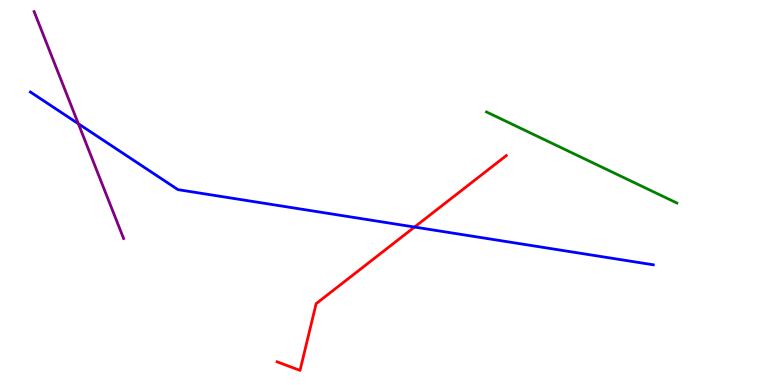[{'lines': ['blue', 'red'], 'intersections': [{'x': 5.35, 'y': 4.1}]}, {'lines': ['green', 'red'], 'intersections': []}, {'lines': ['purple', 'red'], 'intersections': []}, {'lines': ['blue', 'green'], 'intersections': []}, {'lines': ['blue', 'purple'], 'intersections': [{'x': 1.01, 'y': 6.79}]}, {'lines': ['green', 'purple'], 'intersections': []}]